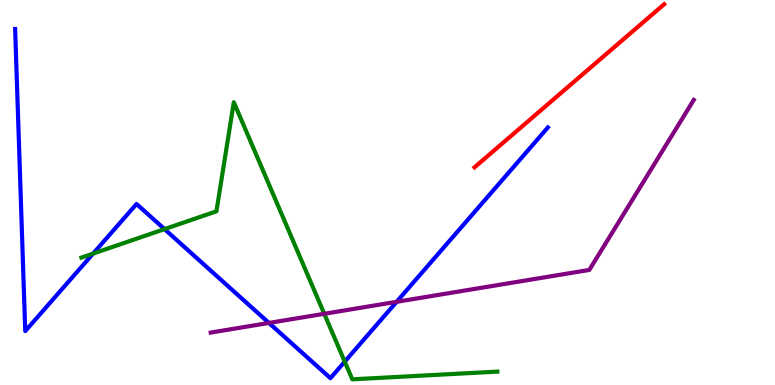[{'lines': ['blue', 'red'], 'intersections': []}, {'lines': ['green', 'red'], 'intersections': []}, {'lines': ['purple', 'red'], 'intersections': []}, {'lines': ['blue', 'green'], 'intersections': [{'x': 1.2, 'y': 3.41}, {'x': 2.12, 'y': 4.05}, {'x': 4.45, 'y': 0.607}]}, {'lines': ['blue', 'purple'], 'intersections': [{'x': 3.47, 'y': 1.61}, {'x': 5.12, 'y': 2.16}]}, {'lines': ['green', 'purple'], 'intersections': [{'x': 4.18, 'y': 1.85}]}]